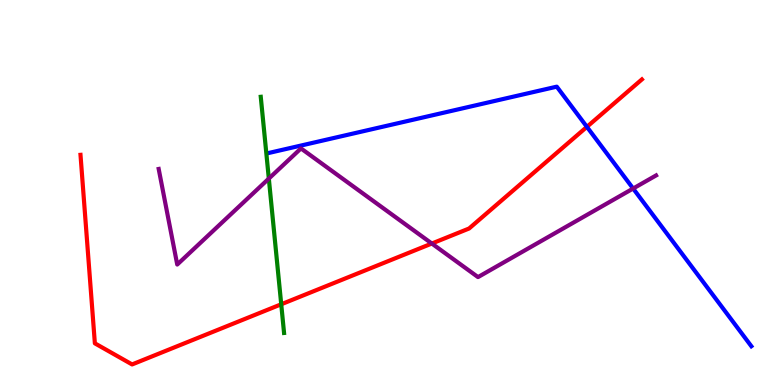[{'lines': ['blue', 'red'], 'intersections': [{'x': 7.57, 'y': 6.71}]}, {'lines': ['green', 'red'], 'intersections': [{'x': 3.63, 'y': 2.1}]}, {'lines': ['purple', 'red'], 'intersections': [{'x': 5.57, 'y': 3.67}]}, {'lines': ['blue', 'green'], 'intersections': []}, {'lines': ['blue', 'purple'], 'intersections': [{'x': 8.17, 'y': 5.1}]}, {'lines': ['green', 'purple'], 'intersections': [{'x': 3.47, 'y': 5.36}]}]